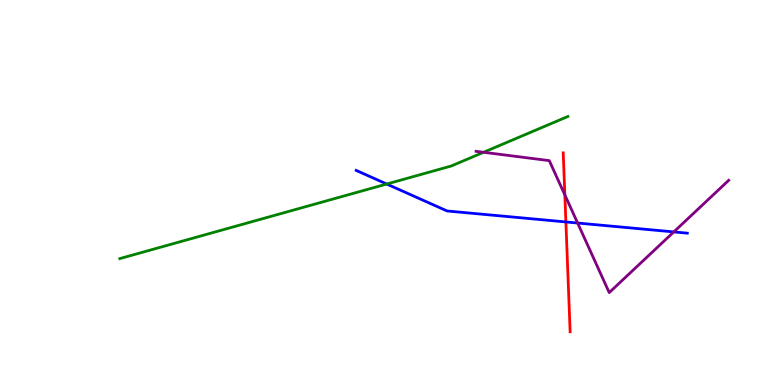[{'lines': ['blue', 'red'], 'intersections': [{'x': 7.3, 'y': 4.24}]}, {'lines': ['green', 'red'], 'intersections': []}, {'lines': ['purple', 'red'], 'intersections': [{'x': 7.29, 'y': 4.94}]}, {'lines': ['blue', 'green'], 'intersections': [{'x': 4.99, 'y': 5.22}]}, {'lines': ['blue', 'purple'], 'intersections': [{'x': 7.45, 'y': 4.21}, {'x': 8.69, 'y': 3.98}]}, {'lines': ['green', 'purple'], 'intersections': [{'x': 6.24, 'y': 6.04}]}]